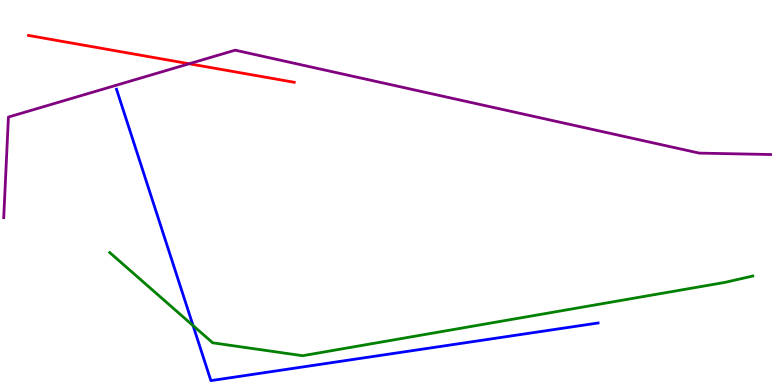[{'lines': ['blue', 'red'], 'intersections': []}, {'lines': ['green', 'red'], 'intersections': []}, {'lines': ['purple', 'red'], 'intersections': [{'x': 2.44, 'y': 8.34}]}, {'lines': ['blue', 'green'], 'intersections': [{'x': 2.49, 'y': 1.54}]}, {'lines': ['blue', 'purple'], 'intersections': []}, {'lines': ['green', 'purple'], 'intersections': []}]